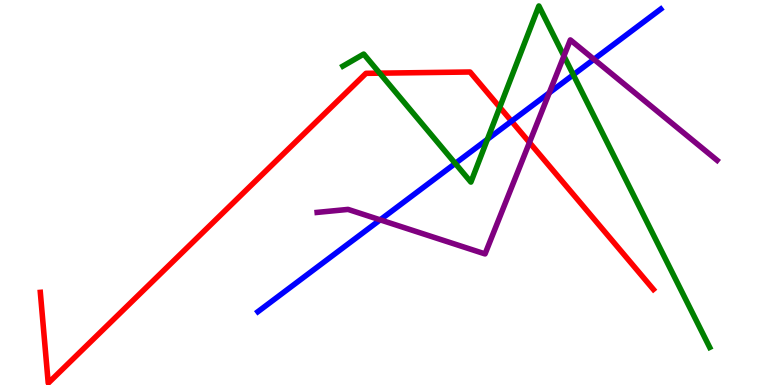[{'lines': ['blue', 'red'], 'intersections': [{'x': 6.6, 'y': 6.85}]}, {'lines': ['green', 'red'], 'intersections': [{'x': 4.9, 'y': 8.1}, {'x': 6.45, 'y': 7.21}]}, {'lines': ['purple', 'red'], 'intersections': [{'x': 6.83, 'y': 6.3}]}, {'lines': ['blue', 'green'], 'intersections': [{'x': 5.87, 'y': 5.75}, {'x': 6.29, 'y': 6.38}, {'x': 7.4, 'y': 8.06}]}, {'lines': ['blue', 'purple'], 'intersections': [{'x': 4.91, 'y': 4.29}, {'x': 7.09, 'y': 7.59}, {'x': 7.66, 'y': 8.46}]}, {'lines': ['green', 'purple'], 'intersections': [{'x': 7.28, 'y': 8.54}]}]